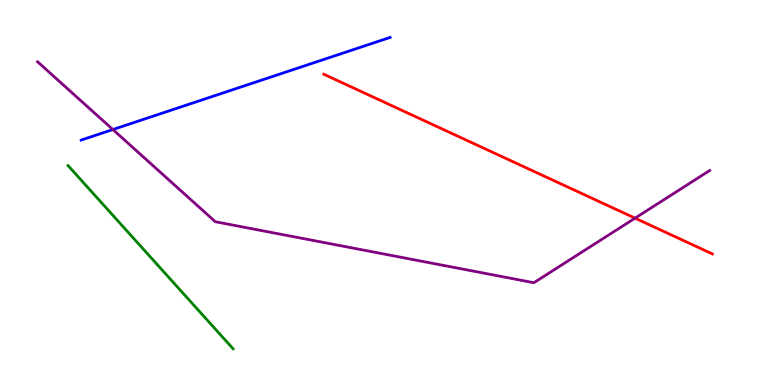[{'lines': ['blue', 'red'], 'intersections': []}, {'lines': ['green', 'red'], 'intersections': []}, {'lines': ['purple', 'red'], 'intersections': [{'x': 8.19, 'y': 4.33}]}, {'lines': ['blue', 'green'], 'intersections': []}, {'lines': ['blue', 'purple'], 'intersections': [{'x': 1.46, 'y': 6.64}]}, {'lines': ['green', 'purple'], 'intersections': []}]